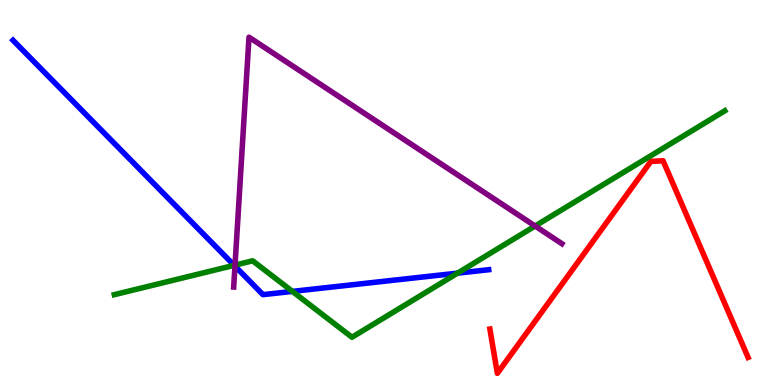[{'lines': ['blue', 'red'], 'intersections': []}, {'lines': ['green', 'red'], 'intersections': []}, {'lines': ['purple', 'red'], 'intersections': []}, {'lines': ['blue', 'green'], 'intersections': [{'x': 3.02, 'y': 3.11}, {'x': 3.77, 'y': 2.43}, {'x': 5.9, 'y': 2.9}]}, {'lines': ['blue', 'purple'], 'intersections': [{'x': 3.03, 'y': 3.09}]}, {'lines': ['green', 'purple'], 'intersections': [{'x': 3.03, 'y': 3.11}, {'x': 6.9, 'y': 4.13}]}]